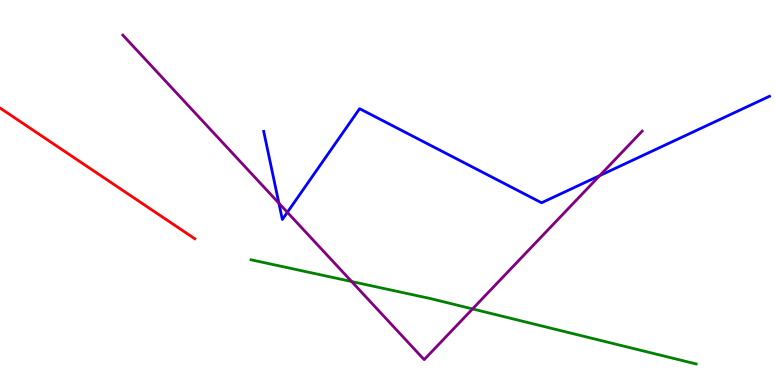[{'lines': ['blue', 'red'], 'intersections': []}, {'lines': ['green', 'red'], 'intersections': []}, {'lines': ['purple', 'red'], 'intersections': []}, {'lines': ['blue', 'green'], 'intersections': []}, {'lines': ['blue', 'purple'], 'intersections': [{'x': 3.6, 'y': 4.72}, {'x': 3.71, 'y': 4.49}, {'x': 7.74, 'y': 5.44}]}, {'lines': ['green', 'purple'], 'intersections': [{'x': 4.54, 'y': 2.69}, {'x': 6.1, 'y': 1.98}]}]